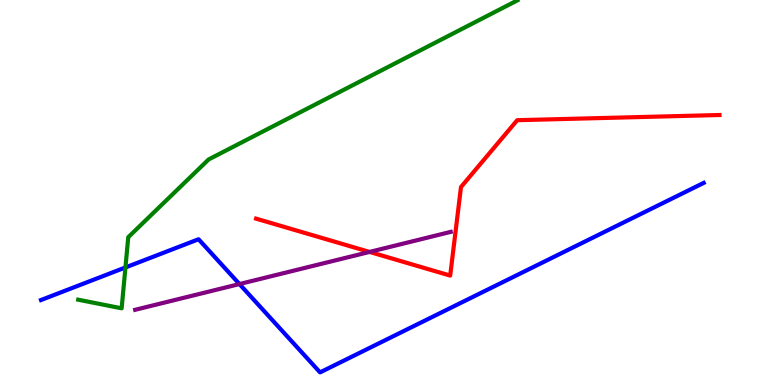[{'lines': ['blue', 'red'], 'intersections': []}, {'lines': ['green', 'red'], 'intersections': []}, {'lines': ['purple', 'red'], 'intersections': [{'x': 4.77, 'y': 3.46}]}, {'lines': ['blue', 'green'], 'intersections': [{'x': 1.62, 'y': 3.05}]}, {'lines': ['blue', 'purple'], 'intersections': [{'x': 3.09, 'y': 2.62}]}, {'lines': ['green', 'purple'], 'intersections': []}]